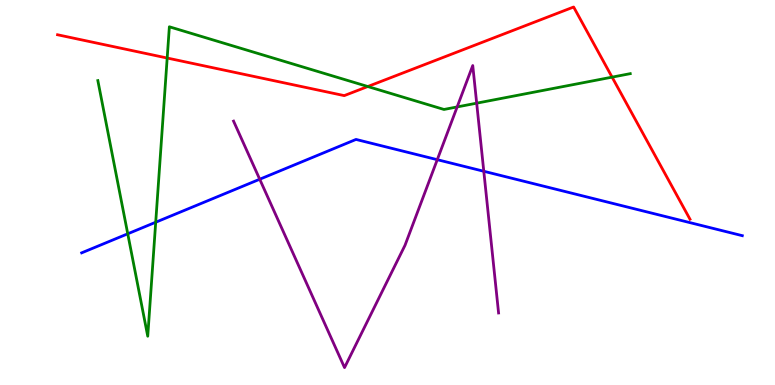[{'lines': ['blue', 'red'], 'intersections': []}, {'lines': ['green', 'red'], 'intersections': [{'x': 2.16, 'y': 8.49}, {'x': 4.75, 'y': 7.75}, {'x': 7.9, 'y': 8.0}]}, {'lines': ['purple', 'red'], 'intersections': []}, {'lines': ['blue', 'green'], 'intersections': [{'x': 1.65, 'y': 3.93}, {'x': 2.01, 'y': 4.23}]}, {'lines': ['blue', 'purple'], 'intersections': [{'x': 3.35, 'y': 5.34}, {'x': 5.64, 'y': 5.85}, {'x': 6.24, 'y': 5.55}]}, {'lines': ['green', 'purple'], 'intersections': [{'x': 5.9, 'y': 7.22}, {'x': 6.15, 'y': 7.32}]}]